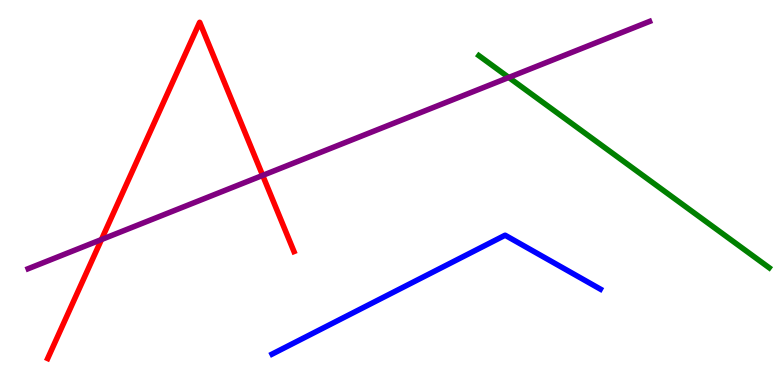[{'lines': ['blue', 'red'], 'intersections': []}, {'lines': ['green', 'red'], 'intersections': []}, {'lines': ['purple', 'red'], 'intersections': [{'x': 1.31, 'y': 3.78}, {'x': 3.39, 'y': 5.44}]}, {'lines': ['blue', 'green'], 'intersections': []}, {'lines': ['blue', 'purple'], 'intersections': []}, {'lines': ['green', 'purple'], 'intersections': [{'x': 6.56, 'y': 7.99}]}]